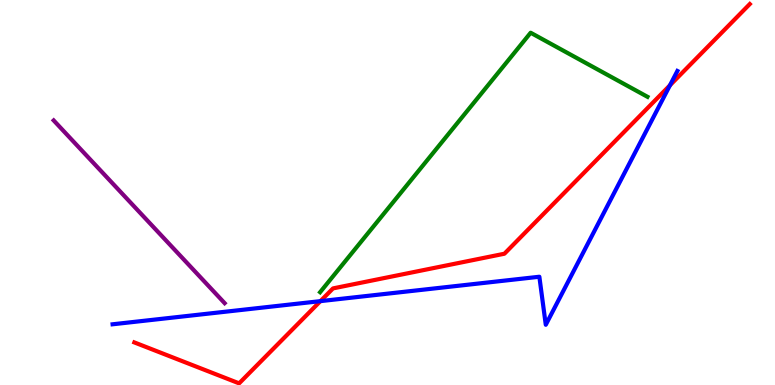[{'lines': ['blue', 'red'], 'intersections': [{'x': 4.13, 'y': 2.18}, {'x': 8.64, 'y': 7.78}]}, {'lines': ['green', 'red'], 'intersections': []}, {'lines': ['purple', 'red'], 'intersections': []}, {'lines': ['blue', 'green'], 'intersections': []}, {'lines': ['blue', 'purple'], 'intersections': []}, {'lines': ['green', 'purple'], 'intersections': []}]